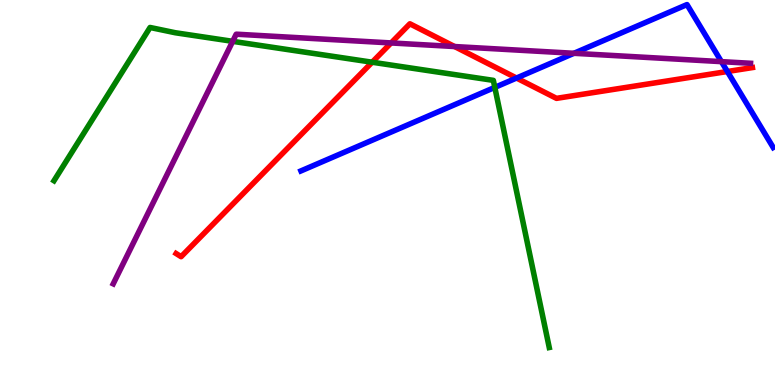[{'lines': ['blue', 'red'], 'intersections': [{'x': 6.66, 'y': 7.97}, {'x': 9.39, 'y': 8.14}]}, {'lines': ['green', 'red'], 'intersections': [{'x': 4.8, 'y': 8.38}]}, {'lines': ['purple', 'red'], 'intersections': [{'x': 5.05, 'y': 8.88}, {'x': 5.87, 'y': 8.79}]}, {'lines': ['blue', 'green'], 'intersections': [{'x': 6.38, 'y': 7.73}]}, {'lines': ['blue', 'purple'], 'intersections': [{'x': 7.41, 'y': 8.62}, {'x': 9.31, 'y': 8.4}]}, {'lines': ['green', 'purple'], 'intersections': [{'x': 3.0, 'y': 8.93}]}]